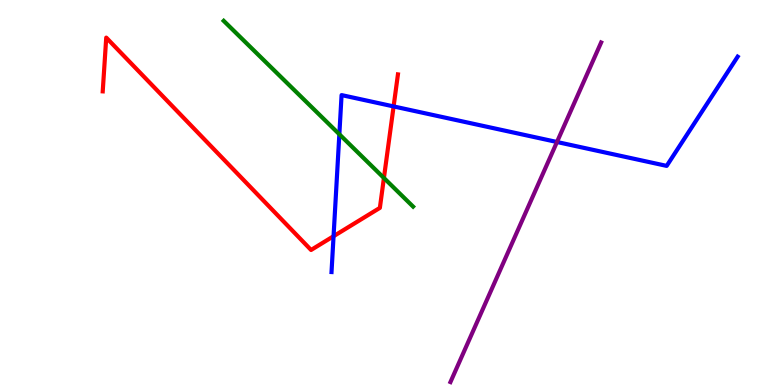[{'lines': ['blue', 'red'], 'intersections': [{'x': 4.3, 'y': 3.86}, {'x': 5.08, 'y': 7.24}]}, {'lines': ['green', 'red'], 'intersections': [{'x': 4.95, 'y': 5.38}]}, {'lines': ['purple', 'red'], 'intersections': []}, {'lines': ['blue', 'green'], 'intersections': [{'x': 4.38, 'y': 6.51}]}, {'lines': ['blue', 'purple'], 'intersections': [{'x': 7.19, 'y': 6.31}]}, {'lines': ['green', 'purple'], 'intersections': []}]